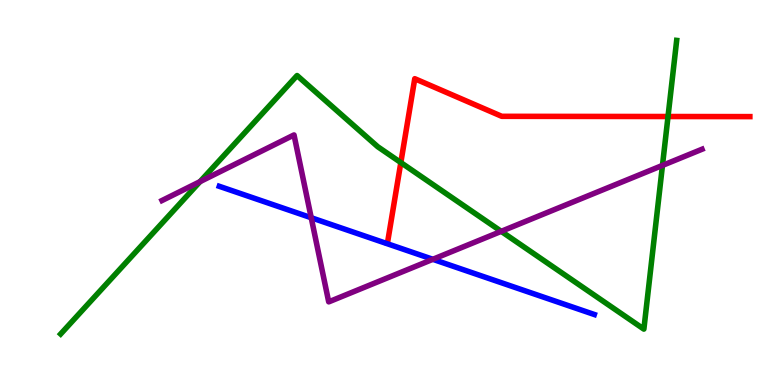[{'lines': ['blue', 'red'], 'intersections': []}, {'lines': ['green', 'red'], 'intersections': [{'x': 5.17, 'y': 5.78}, {'x': 8.62, 'y': 6.97}]}, {'lines': ['purple', 'red'], 'intersections': []}, {'lines': ['blue', 'green'], 'intersections': []}, {'lines': ['blue', 'purple'], 'intersections': [{'x': 4.02, 'y': 4.34}, {'x': 5.59, 'y': 3.26}]}, {'lines': ['green', 'purple'], 'intersections': [{'x': 2.58, 'y': 5.28}, {'x': 6.47, 'y': 3.99}, {'x': 8.55, 'y': 5.7}]}]